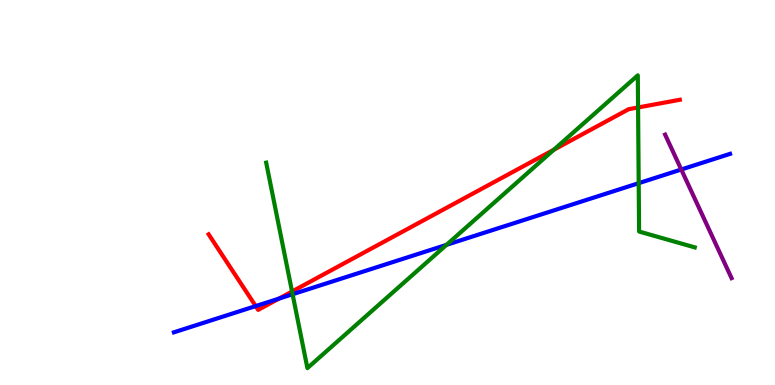[{'lines': ['blue', 'red'], 'intersections': [{'x': 3.3, 'y': 2.05}, {'x': 3.6, 'y': 2.24}]}, {'lines': ['green', 'red'], 'intersections': [{'x': 3.77, 'y': 2.43}, {'x': 7.15, 'y': 6.11}, {'x': 8.23, 'y': 7.21}]}, {'lines': ['purple', 'red'], 'intersections': []}, {'lines': ['blue', 'green'], 'intersections': [{'x': 3.78, 'y': 2.36}, {'x': 5.76, 'y': 3.64}, {'x': 8.24, 'y': 5.24}]}, {'lines': ['blue', 'purple'], 'intersections': [{'x': 8.79, 'y': 5.6}]}, {'lines': ['green', 'purple'], 'intersections': []}]